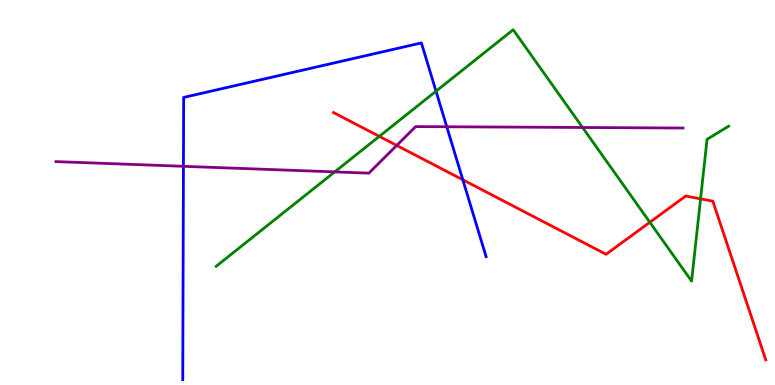[{'lines': ['blue', 'red'], 'intersections': [{'x': 5.97, 'y': 5.33}]}, {'lines': ['green', 'red'], 'intersections': [{'x': 4.89, 'y': 6.46}, {'x': 8.38, 'y': 4.23}, {'x': 9.04, 'y': 4.84}]}, {'lines': ['purple', 'red'], 'intersections': [{'x': 5.12, 'y': 6.22}]}, {'lines': ['blue', 'green'], 'intersections': [{'x': 5.63, 'y': 7.63}]}, {'lines': ['blue', 'purple'], 'intersections': [{'x': 2.37, 'y': 5.68}, {'x': 5.76, 'y': 6.71}]}, {'lines': ['green', 'purple'], 'intersections': [{'x': 4.32, 'y': 5.54}, {'x': 7.52, 'y': 6.69}]}]